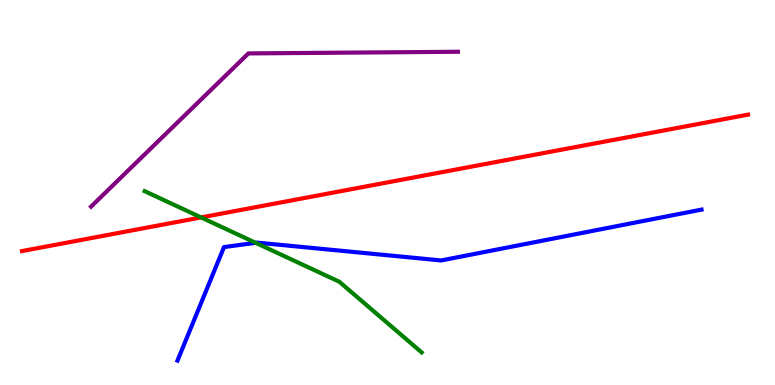[{'lines': ['blue', 'red'], 'intersections': []}, {'lines': ['green', 'red'], 'intersections': [{'x': 2.59, 'y': 4.35}]}, {'lines': ['purple', 'red'], 'intersections': []}, {'lines': ['blue', 'green'], 'intersections': [{'x': 3.3, 'y': 3.69}]}, {'lines': ['blue', 'purple'], 'intersections': []}, {'lines': ['green', 'purple'], 'intersections': []}]